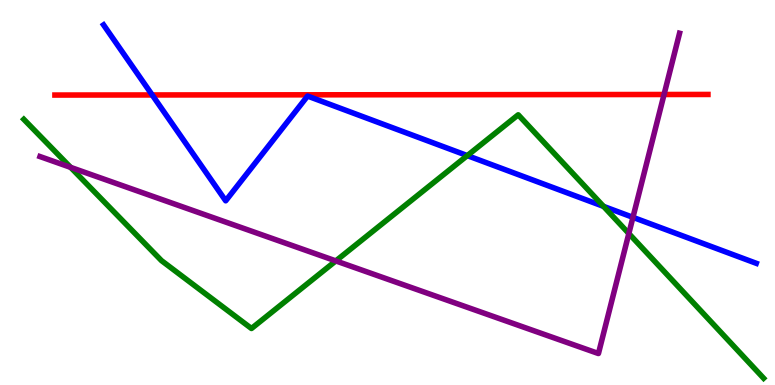[{'lines': ['blue', 'red'], 'intersections': [{'x': 1.96, 'y': 7.53}]}, {'lines': ['green', 'red'], 'intersections': []}, {'lines': ['purple', 'red'], 'intersections': [{'x': 8.57, 'y': 7.55}]}, {'lines': ['blue', 'green'], 'intersections': [{'x': 6.03, 'y': 5.96}, {'x': 7.79, 'y': 4.64}]}, {'lines': ['blue', 'purple'], 'intersections': [{'x': 8.17, 'y': 4.35}]}, {'lines': ['green', 'purple'], 'intersections': [{'x': 0.911, 'y': 5.65}, {'x': 4.33, 'y': 3.22}, {'x': 8.11, 'y': 3.93}]}]